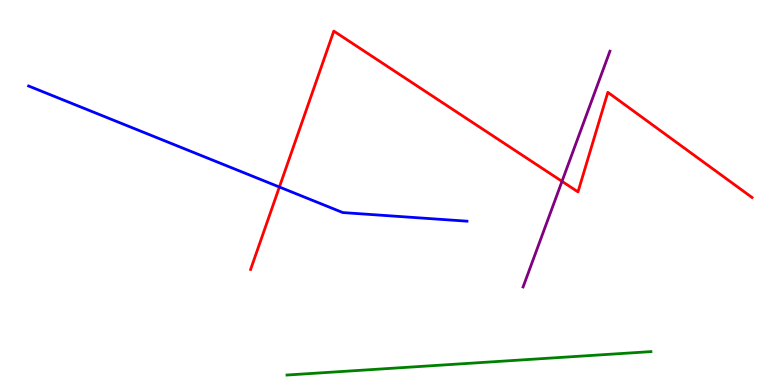[{'lines': ['blue', 'red'], 'intersections': [{'x': 3.6, 'y': 5.14}]}, {'lines': ['green', 'red'], 'intersections': []}, {'lines': ['purple', 'red'], 'intersections': [{'x': 7.25, 'y': 5.29}]}, {'lines': ['blue', 'green'], 'intersections': []}, {'lines': ['blue', 'purple'], 'intersections': []}, {'lines': ['green', 'purple'], 'intersections': []}]